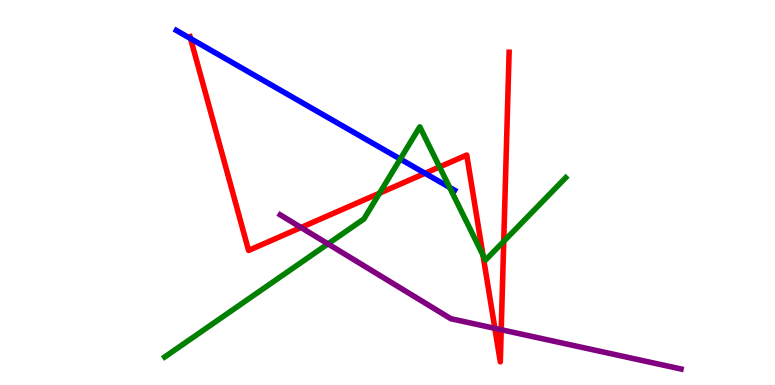[{'lines': ['blue', 'red'], 'intersections': [{'x': 2.46, 'y': 9.0}, {'x': 5.48, 'y': 5.5}]}, {'lines': ['green', 'red'], 'intersections': [{'x': 4.9, 'y': 4.98}, {'x': 5.67, 'y': 5.66}, {'x': 6.23, 'y': 3.37}, {'x': 6.5, 'y': 3.73}]}, {'lines': ['purple', 'red'], 'intersections': [{'x': 3.88, 'y': 4.09}, {'x': 6.39, 'y': 1.47}, {'x': 6.47, 'y': 1.44}]}, {'lines': ['blue', 'green'], 'intersections': [{'x': 5.16, 'y': 5.87}, {'x': 5.8, 'y': 5.13}]}, {'lines': ['blue', 'purple'], 'intersections': []}, {'lines': ['green', 'purple'], 'intersections': [{'x': 4.23, 'y': 3.67}]}]